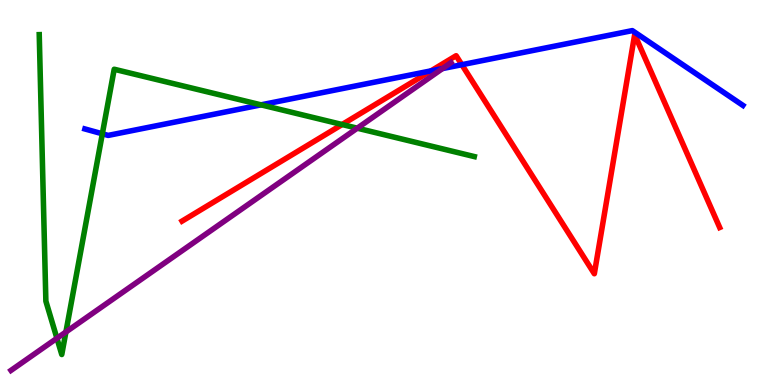[{'lines': ['blue', 'red'], 'intersections': [{'x': 5.56, 'y': 8.16}, {'x': 5.96, 'y': 8.32}]}, {'lines': ['green', 'red'], 'intersections': [{'x': 4.41, 'y': 6.77}]}, {'lines': ['purple', 'red'], 'intersections': []}, {'lines': ['blue', 'green'], 'intersections': [{'x': 1.32, 'y': 6.52}, {'x': 3.37, 'y': 7.28}]}, {'lines': ['blue', 'purple'], 'intersections': [{'x': 5.71, 'y': 8.22}]}, {'lines': ['green', 'purple'], 'intersections': [{'x': 0.735, 'y': 1.21}, {'x': 0.85, 'y': 1.38}, {'x': 4.61, 'y': 6.67}]}]